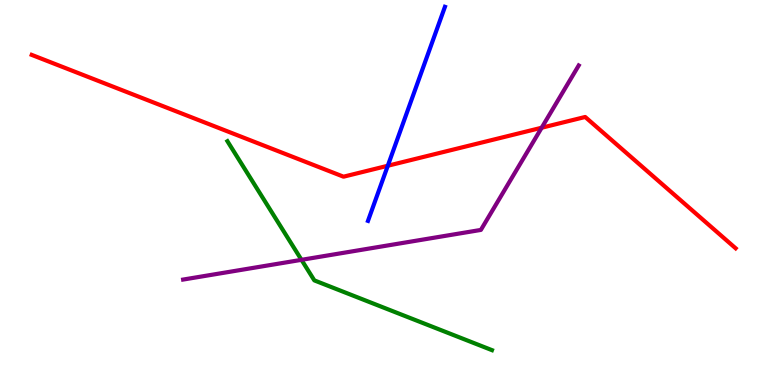[{'lines': ['blue', 'red'], 'intersections': [{'x': 5.0, 'y': 5.69}]}, {'lines': ['green', 'red'], 'intersections': []}, {'lines': ['purple', 'red'], 'intersections': [{'x': 6.99, 'y': 6.68}]}, {'lines': ['blue', 'green'], 'intersections': []}, {'lines': ['blue', 'purple'], 'intersections': []}, {'lines': ['green', 'purple'], 'intersections': [{'x': 3.89, 'y': 3.25}]}]